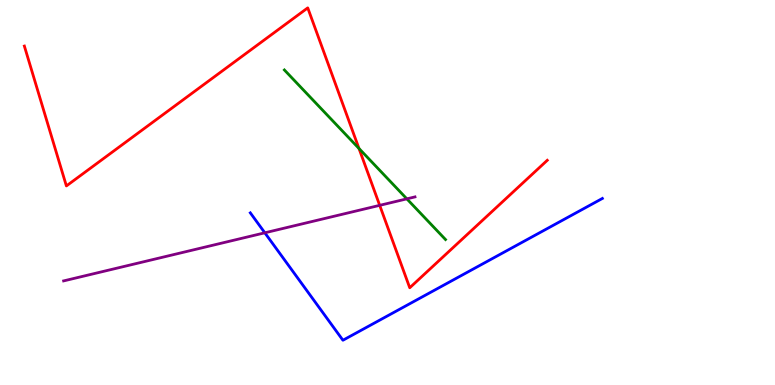[{'lines': ['blue', 'red'], 'intersections': []}, {'lines': ['green', 'red'], 'intersections': [{'x': 4.63, 'y': 6.14}]}, {'lines': ['purple', 'red'], 'intersections': [{'x': 4.9, 'y': 4.67}]}, {'lines': ['blue', 'green'], 'intersections': []}, {'lines': ['blue', 'purple'], 'intersections': [{'x': 3.42, 'y': 3.95}]}, {'lines': ['green', 'purple'], 'intersections': [{'x': 5.25, 'y': 4.84}]}]